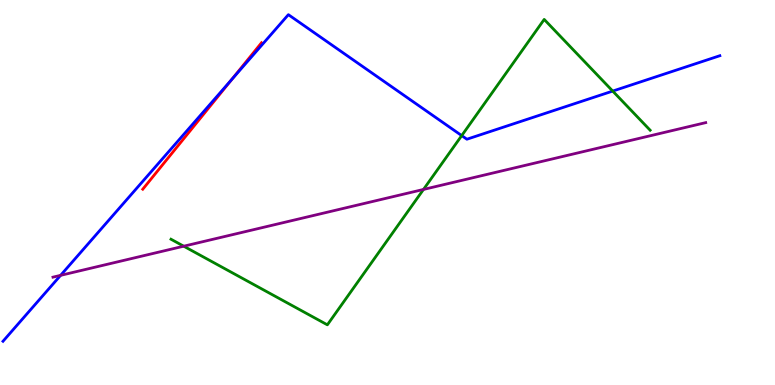[{'lines': ['blue', 'red'], 'intersections': [{'x': 2.99, 'y': 7.94}]}, {'lines': ['green', 'red'], 'intersections': []}, {'lines': ['purple', 'red'], 'intersections': []}, {'lines': ['blue', 'green'], 'intersections': [{'x': 5.96, 'y': 6.48}, {'x': 7.91, 'y': 7.63}]}, {'lines': ['blue', 'purple'], 'intersections': [{'x': 0.782, 'y': 2.85}]}, {'lines': ['green', 'purple'], 'intersections': [{'x': 2.37, 'y': 3.61}, {'x': 5.46, 'y': 5.08}]}]